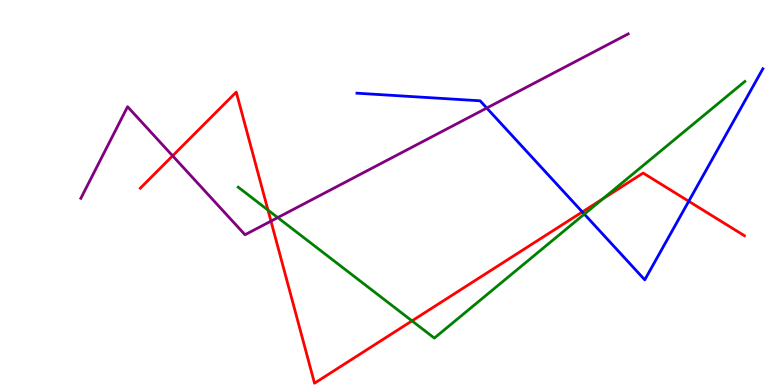[{'lines': ['blue', 'red'], 'intersections': [{'x': 7.51, 'y': 4.49}, {'x': 8.89, 'y': 4.77}]}, {'lines': ['green', 'red'], 'intersections': [{'x': 3.46, 'y': 4.54}, {'x': 5.32, 'y': 1.67}, {'x': 7.78, 'y': 4.84}]}, {'lines': ['purple', 'red'], 'intersections': [{'x': 2.23, 'y': 5.95}, {'x': 3.5, 'y': 4.26}]}, {'lines': ['blue', 'green'], 'intersections': [{'x': 7.54, 'y': 4.44}]}, {'lines': ['blue', 'purple'], 'intersections': [{'x': 6.28, 'y': 7.19}]}, {'lines': ['green', 'purple'], 'intersections': [{'x': 3.58, 'y': 4.35}]}]